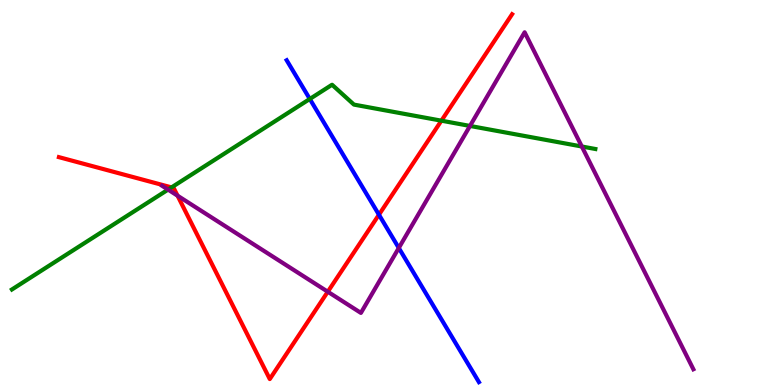[{'lines': ['blue', 'red'], 'intersections': [{'x': 4.89, 'y': 4.42}]}, {'lines': ['green', 'red'], 'intersections': [{'x': 2.21, 'y': 5.13}, {'x': 5.7, 'y': 6.87}]}, {'lines': ['purple', 'red'], 'intersections': [{'x': 2.29, 'y': 4.92}, {'x': 4.23, 'y': 2.42}]}, {'lines': ['blue', 'green'], 'intersections': [{'x': 4.0, 'y': 7.43}]}, {'lines': ['blue', 'purple'], 'intersections': [{'x': 5.15, 'y': 3.56}]}, {'lines': ['green', 'purple'], 'intersections': [{'x': 2.17, 'y': 5.07}, {'x': 6.06, 'y': 6.73}, {'x': 7.51, 'y': 6.19}]}]